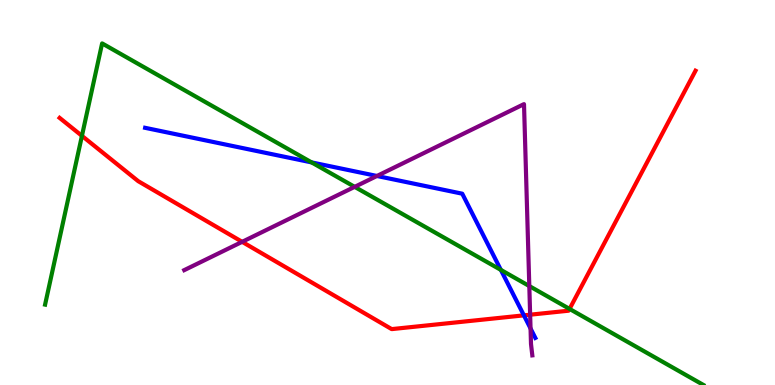[{'lines': ['blue', 'red'], 'intersections': [{'x': 6.76, 'y': 1.81}]}, {'lines': ['green', 'red'], 'intersections': [{'x': 1.06, 'y': 6.47}, {'x': 7.35, 'y': 1.98}]}, {'lines': ['purple', 'red'], 'intersections': [{'x': 3.12, 'y': 3.72}, {'x': 6.84, 'y': 1.83}]}, {'lines': ['blue', 'green'], 'intersections': [{'x': 4.02, 'y': 5.78}, {'x': 6.46, 'y': 2.99}]}, {'lines': ['blue', 'purple'], 'intersections': [{'x': 4.86, 'y': 5.43}, {'x': 6.85, 'y': 1.47}]}, {'lines': ['green', 'purple'], 'intersections': [{'x': 4.58, 'y': 5.15}, {'x': 6.83, 'y': 2.57}]}]